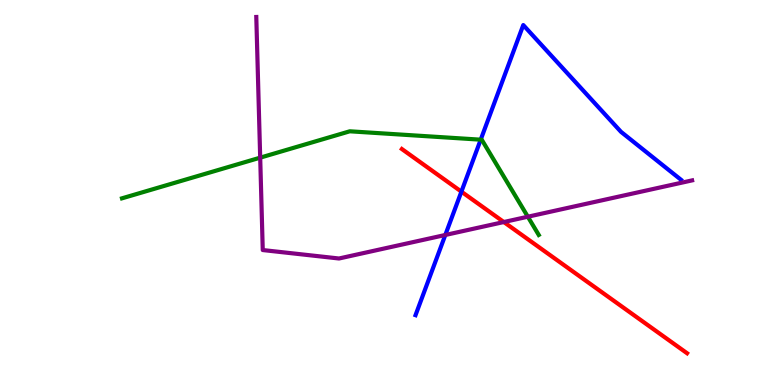[{'lines': ['blue', 'red'], 'intersections': [{'x': 5.95, 'y': 5.02}]}, {'lines': ['green', 'red'], 'intersections': []}, {'lines': ['purple', 'red'], 'intersections': [{'x': 6.5, 'y': 4.23}]}, {'lines': ['blue', 'green'], 'intersections': [{'x': 6.2, 'y': 6.37}]}, {'lines': ['blue', 'purple'], 'intersections': [{'x': 5.75, 'y': 3.9}]}, {'lines': ['green', 'purple'], 'intersections': [{'x': 3.36, 'y': 5.9}, {'x': 6.81, 'y': 4.37}]}]